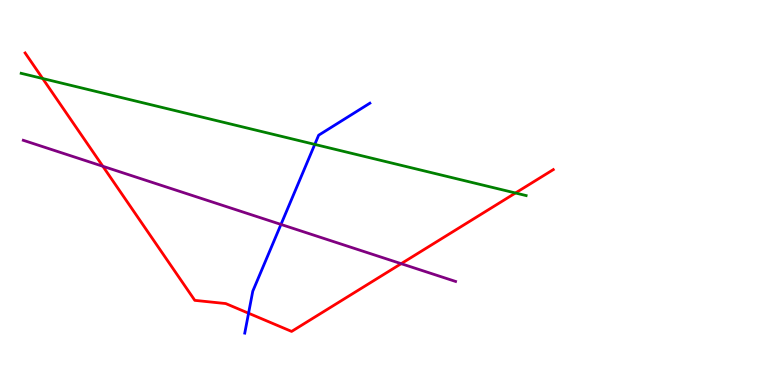[{'lines': ['blue', 'red'], 'intersections': [{'x': 3.21, 'y': 1.86}]}, {'lines': ['green', 'red'], 'intersections': [{'x': 0.55, 'y': 7.96}, {'x': 6.65, 'y': 4.99}]}, {'lines': ['purple', 'red'], 'intersections': [{'x': 1.33, 'y': 5.68}, {'x': 5.18, 'y': 3.15}]}, {'lines': ['blue', 'green'], 'intersections': [{'x': 4.06, 'y': 6.25}]}, {'lines': ['blue', 'purple'], 'intersections': [{'x': 3.63, 'y': 4.17}]}, {'lines': ['green', 'purple'], 'intersections': []}]